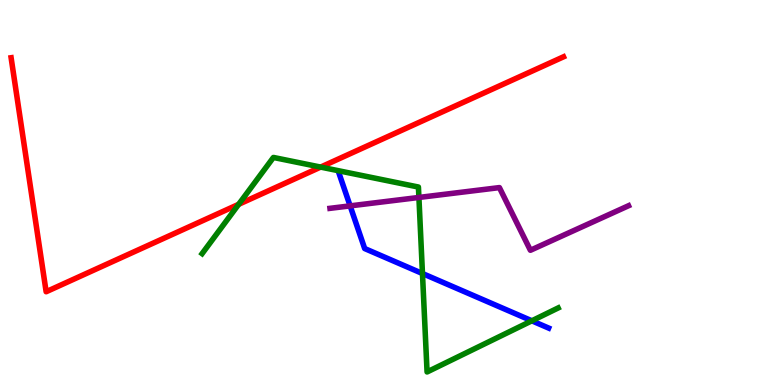[{'lines': ['blue', 'red'], 'intersections': []}, {'lines': ['green', 'red'], 'intersections': [{'x': 3.08, 'y': 4.69}, {'x': 4.14, 'y': 5.66}]}, {'lines': ['purple', 'red'], 'intersections': []}, {'lines': ['blue', 'green'], 'intersections': [{'x': 5.45, 'y': 2.9}, {'x': 6.86, 'y': 1.67}]}, {'lines': ['blue', 'purple'], 'intersections': [{'x': 4.52, 'y': 4.65}]}, {'lines': ['green', 'purple'], 'intersections': [{'x': 5.41, 'y': 4.87}]}]